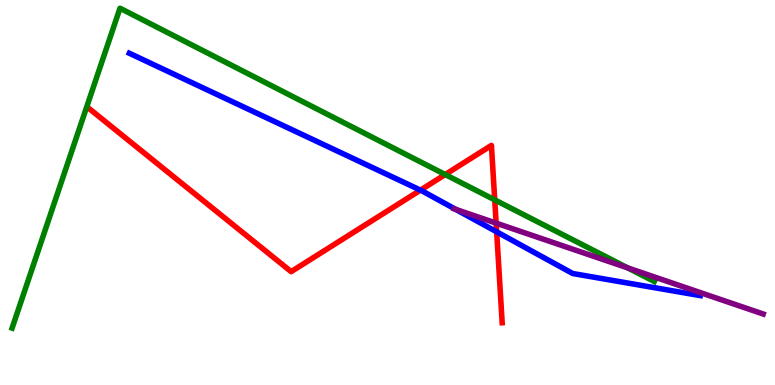[{'lines': ['blue', 'red'], 'intersections': [{'x': 5.43, 'y': 5.06}, {'x': 6.41, 'y': 3.98}]}, {'lines': ['green', 'red'], 'intersections': [{'x': 5.74, 'y': 5.47}, {'x': 6.38, 'y': 4.81}]}, {'lines': ['purple', 'red'], 'intersections': [{'x': 6.4, 'y': 4.2}]}, {'lines': ['blue', 'green'], 'intersections': []}, {'lines': ['blue', 'purple'], 'intersections': [{'x': 5.88, 'y': 4.56}]}, {'lines': ['green', 'purple'], 'intersections': [{'x': 8.1, 'y': 3.04}]}]